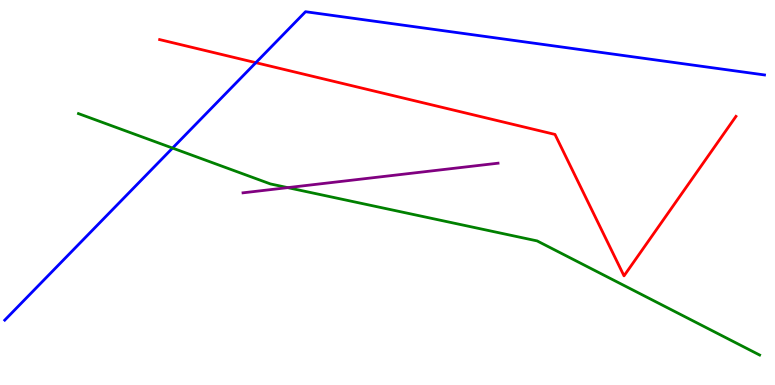[{'lines': ['blue', 'red'], 'intersections': [{'x': 3.3, 'y': 8.37}]}, {'lines': ['green', 'red'], 'intersections': []}, {'lines': ['purple', 'red'], 'intersections': []}, {'lines': ['blue', 'green'], 'intersections': [{'x': 2.23, 'y': 6.15}]}, {'lines': ['blue', 'purple'], 'intersections': []}, {'lines': ['green', 'purple'], 'intersections': [{'x': 3.71, 'y': 5.13}]}]